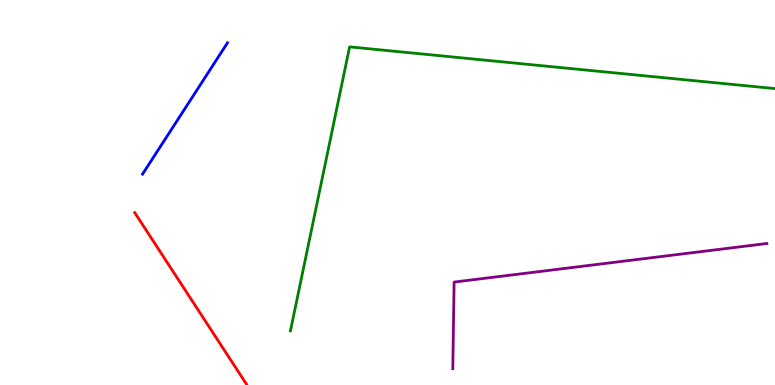[{'lines': ['blue', 'red'], 'intersections': []}, {'lines': ['green', 'red'], 'intersections': []}, {'lines': ['purple', 'red'], 'intersections': []}, {'lines': ['blue', 'green'], 'intersections': []}, {'lines': ['blue', 'purple'], 'intersections': []}, {'lines': ['green', 'purple'], 'intersections': []}]